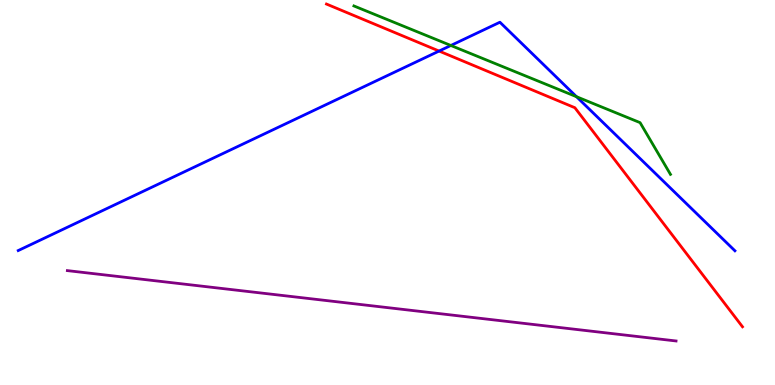[{'lines': ['blue', 'red'], 'intersections': [{'x': 5.67, 'y': 8.67}]}, {'lines': ['green', 'red'], 'intersections': []}, {'lines': ['purple', 'red'], 'intersections': []}, {'lines': ['blue', 'green'], 'intersections': [{'x': 5.82, 'y': 8.82}, {'x': 7.44, 'y': 7.49}]}, {'lines': ['blue', 'purple'], 'intersections': []}, {'lines': ['green', 'purple'], 'intersections': []}]